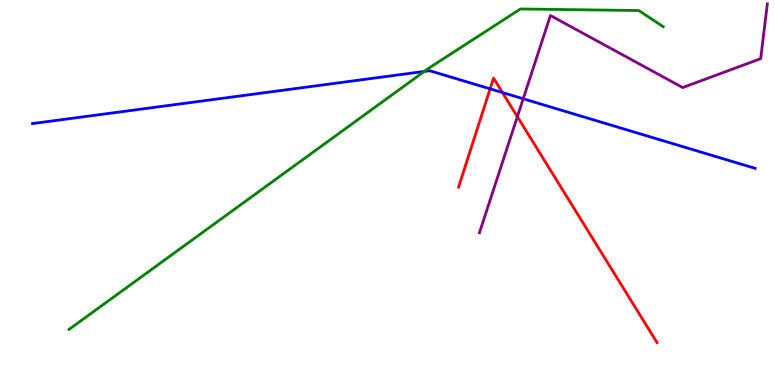[{'lines': ['blue', 'red'], 'intersections': [{'x': 6.32, 'y': 7.69}, {'x': 6.48, 'y': 7.6}]}, {'lines': ['green', 'red'], 'intersections': []}, {'lines': ['purple', 'red'], 'intersections': [{'x': 6.68, 'y': 6.97}]}, {'lines': ['blue', 'green'], 'intersections': [{'x': 5.47, 'y': 8.14}]}, {'lines': ['blue', 'purple'], 'intersections': [{'x': 6.75, 'y': 7.43}]}, {'lines': ['green', 'purple'], 'intersections': []}]